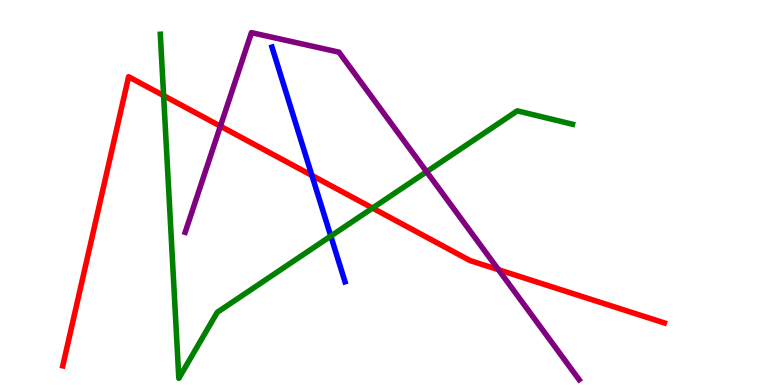[{'lines': ['blue', 'red'], 'intersections': [{'x': 4.02, 'y': 5.44}]}, {'lines': ['green', 'red'], 'intersections': [{'x': 2.11, 'y': 7.52}, {'x': 4.81, 'y': 4.6}]}, {'lines': ['purple', 'red'], 'intersections': [{'x': 2.84, 'y': 6.72}, {'x': 6.43, 'y': 2.99}]}, {'lines': ['blue', 'green'], 'intersections': [{'x': 4.27, 'y': 3.87}]}, {'lines': ['blue', 'purple'], 'intersections': []}, {'lines': ['green', 'purple'], 'intersections': [{'x': 5.5, 'y': 5.54}]}]